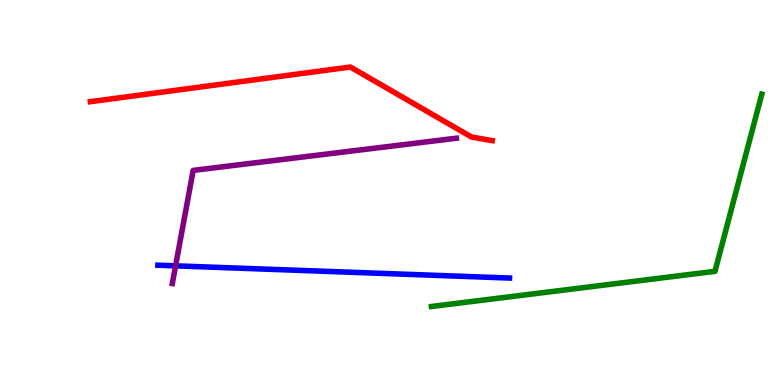[{'lines': ['blue', 'red'], 'intersections': []}, {'lines': ['green', 'red'], 'intersections': []}, {'lines': ['purple', 'red'], 'intersections': []}, {'lines': ['blue', 'green'], 'intersections': []}, {'lines': ['blue', 'purple'], 'intersections': [{'x': 2.27, 'y': 3.09}]}, {'lines': ['green', 'purple'], 'intersections': []}]